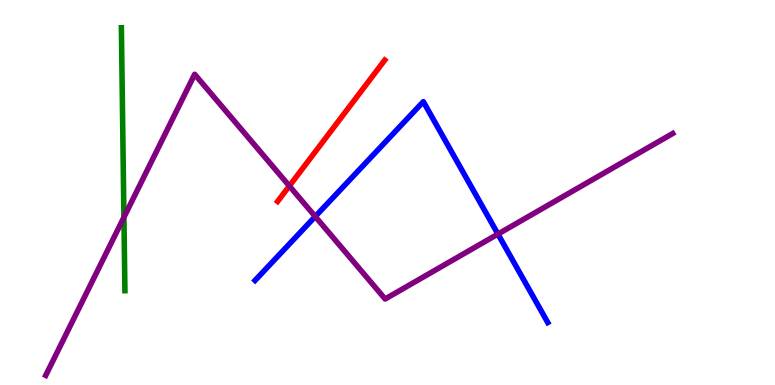[{'lines': ['blue', 'red'], 'intersections': []}, {'lines': ['green', 'red'], 'intersections': []}, {'lines': ['purple', 'red'], 'intersections': [{'x': 3.73, 'y': 5.17}]}, {'lines': ['blue', 'green'], 'intersections': []}, {'lines': ['blue', 'purple'], 'intersections': [{'x': 4.07, 'y': 4.38}, {'x': 6.43, 'y': 3.92}]}, {'lines': ['green', 'purple'], 'intersections': [{'x': 1.6, 'y': 4.36}]}]